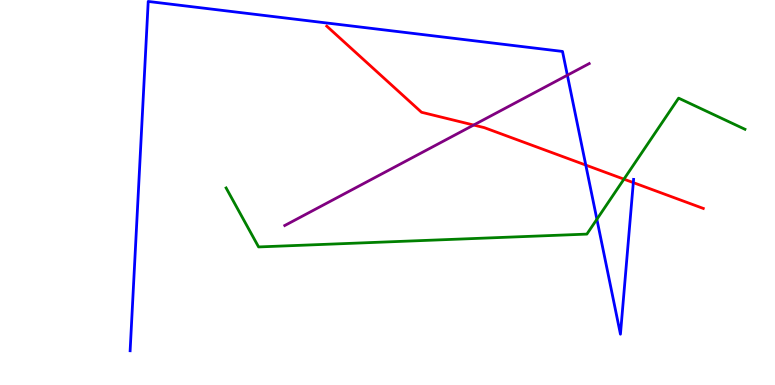[{'lines': ['blue', 'red'], 'intersections': [{'x': 7.56, 'y': 5.71}, {'x': 8.17, 'y': 5.26}]}, {'lines': ['green', 'red'], 'intersections': [{'x': 8.05, 'y': 5.35}]}, {'lines': ['purple', 'red'], 'intersections': [{'x': 6.11, 'y': 6.75}]}, {'lines': ['blue', 'green'], 'intersections': [{'x': 7.7, 'y': 4.31}]}, {'lines': ['blue', 'purple'], 'intersections': [{'x': 7.32, 'y': 8.05}]}, {'lines': ['green', 'purple'], 'intersections': []}]